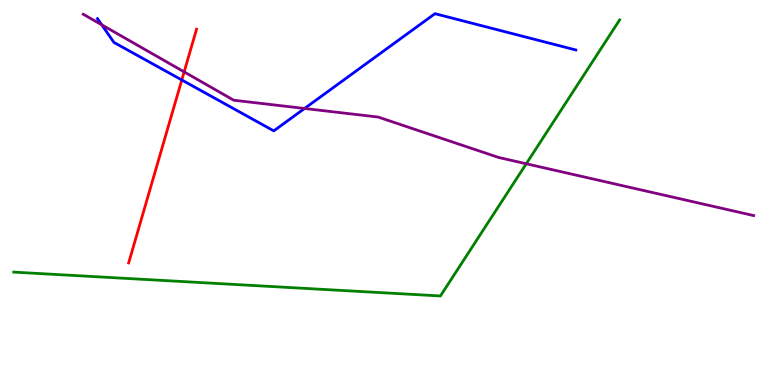[{'lines': ['blue', 'red'], 'intersections': [{'x': 2.35, 'y': 7.92}]}, {'lines': ['green', 'red'], 'intersections': []}, {'lines': ['purple', 'red'], 'intersections': [{'x': 2.38, 'y': 8.13}]}, {'lines': ['blue', 'green'], 'intersections': []}, {'lines': ['blue', 'purple'], 'intersections': [{'x': 1.31, 'y': 9.36}, {'x': 3.93, 'y': 7.18}]}, {'lines': ['green', 'purple'], 'intersections': [{'x': 6.79, 'y': 5.75}]}]